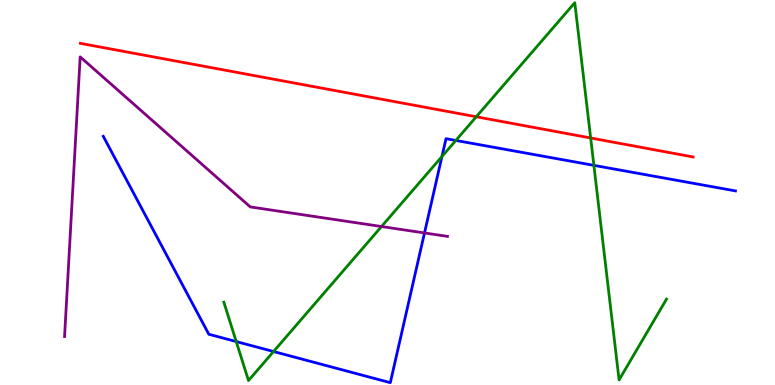[{'lines': ['blue', 'red'], 'intersections': []}, {'lines': ['green', 'red'], 'intersections': [{'x': 6.15, 'y': 6.97}, {'x': 7.62, 'y': 6.42}]}, {'lines': ['purple', 'red'], 'intersections': []}, {'lines': ['blue', 'green'], 'intersections': [{'x': 3.05, 'y': 1.13}, {'x': 3.53, 'y': 0.87}, {'x': 5.7, 'y': 5.93}, {'x': 5.88, 'y': 6.35}, {'x': 7.66, 'y': 5.7}]}, {'lines': ['blue', 'purple'], 'intersections': [{'x': 5.48, 'y': 3.95}]}, {'lines': ['green', 'purple'], 'intersections': [{'x': 4.92, 'y': 4.12}]}]